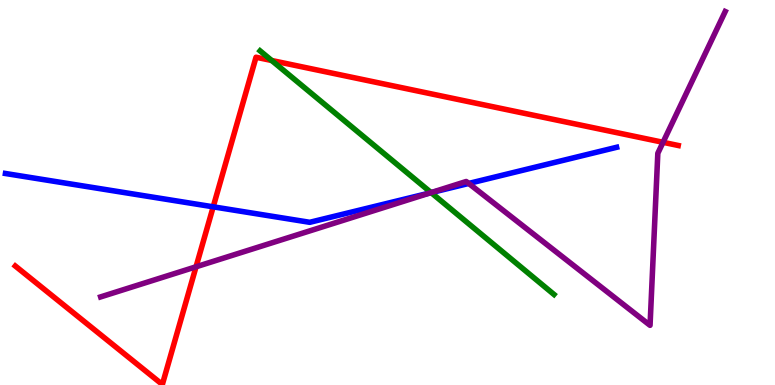[{'lines': ['blue', 'red'], 'intersections': [{'x': 2.75, 'y': 4.63}]}, {'lines': ['green', 'red'], 'intersections': [{'x': 3.51, 'y': 8.43}]}, {'lines': ['purple', 'red'], 'intersections': [{'x': 2.53, 'y': 3.07}, {'x': 8.56, 'y': 6.3}]}, {'lines': ['blue', 'green'], 'intersections': [{'x': 5.56, 'y': 5.0}]}, {'lines': ['blue', 'purple'], 'intersections': [{'x': 5.55, 'y': 4.99}, {'x': 6.05, 'y': 5.24}]}, {'lines': ['green', 'purple'], 'intersections': [{'x': 5.56, 'y': 5.0}]}]